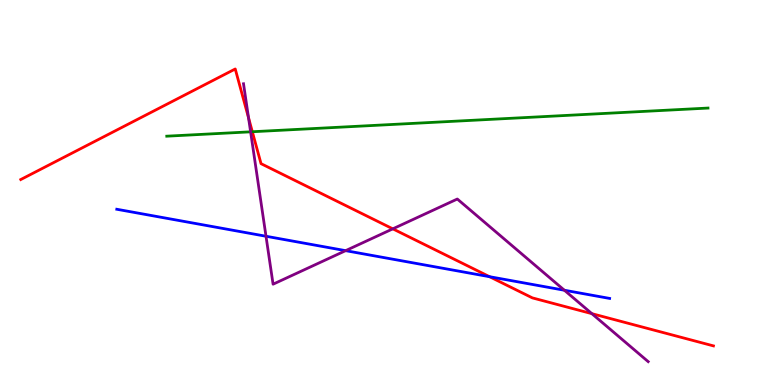[{'lines': ['blue', 'red'], 'intersections': [{'x': 6.32, 'y': 2.81}]}, {'lines': ['green', 'red'], 'intersections': [{'x': 3.26, 'y': 6.58}]}, {'lines': ['purple', 'red'], 'intersections': [{'x': 3.21, 'y': 6.94}, {'x': 5.07, 'y': 4.06}, {'x': 7.64, 'y': 1.85}]}, {'lines': ['blue', 'green'], 'intersections': []}, {'lines': ['blue', 'purple'], 'intersections': [{'x': 3.43, 'y': 3.86}, {'x': 4.46, 'y': 3.49}, {'x': 7.28, 'y': 2.46}]}, {'lines': ['green', 'purple'], 'intersections': [{'x': 3.23, 'y': 6.58}]}]